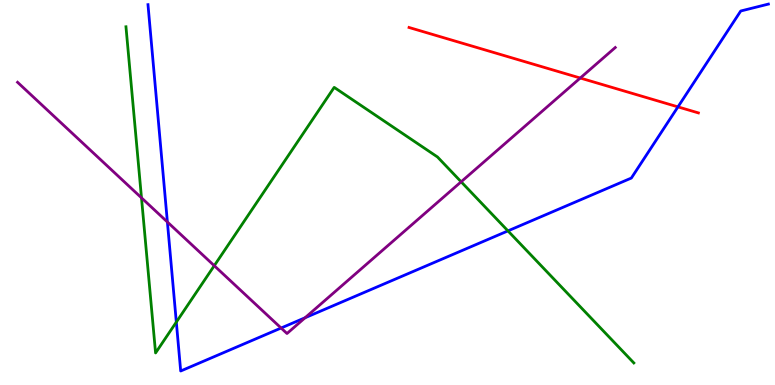[{'lines': ['blue', 'red'], 'intersections': [{'x': 8.75, 'y': 7.22}]}, {'lines': ['green', 'red'], 'intersections': []}, {'lines': ['purple', 'red'], 'intersections': [{'x': 7.49, 'y': 7.97}]}, {'lines': ['blue', 'green'], 'intersections': [{'x': 2.28, 'y': 1.63}, {'x': 6.55, 'y': 4.0}]}, {'lines': ['blue', 'purple'], 'intersections': [{'x': 2.16, 'y': 4.23}, {'x': 3.63, 'y': 1.48}, {'x': 3.94, 'y': 1.75}]}, {'lines': ['green', 'purple'], 'intersections': [{'x': 1.83, 'y': 4.86}, {'x': 2.76, 'y': 3.1}, {'x': 5.95, 'y': 5.28}]}]